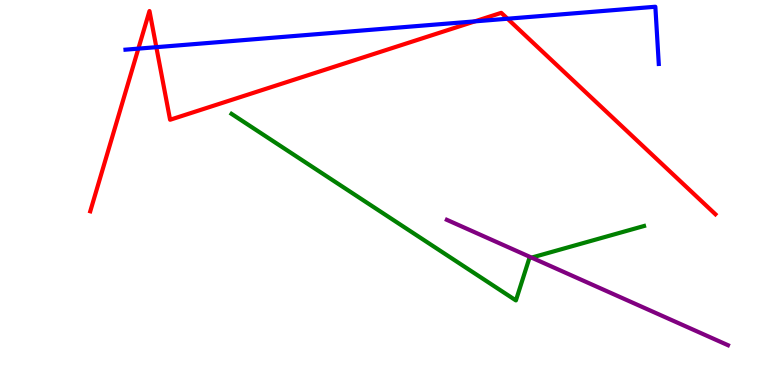[{'lines': ['blue', 'red'], 'intersections': [{'x': 1.79, 'y': 8.74}, {'x': 2.02, 'y': 8.77}, {'x': 6.13, 'y': 9.44}, {'x': 6.55, 'y': 9.51}]}, {'lines': ['green', 'red'], 'intersections': []}, {'lines': ['purple', 'red'], 'intersections': []}, {'lines': ['blue', 'green'], 'intersections': []}, {'lines': ['blue', 'purple'], 'intersections': []}, {'lines': ['green', 'purple'], 'intersections': [{'x': 6.86, 'y': 3.31}]}]